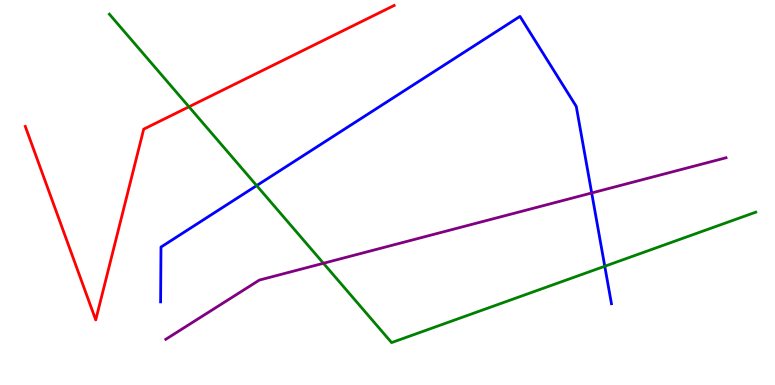[{'lines': ['blue', 'red'], 'intersections': []}, {'lines': ['green', 'red'], 'intersections': [{'x': 2.44, 'y': 7.23}]}, {'lines': ['purple', 'red'], 'intersections': []}, {'lines': ['blue', 'green'], 'intersections': [{'x': 3.31, 'y': 5.18}, {'x': 7.8, 'y': 3.08}]}, {'lines': ['blue', 'purple'], 'intersections': [{'x': 7.63, 'y': 4.99}]}, {'lines': ['green', 'purple'], 'intersections': [{'x': 4.17, 'y': 3.16}]}]